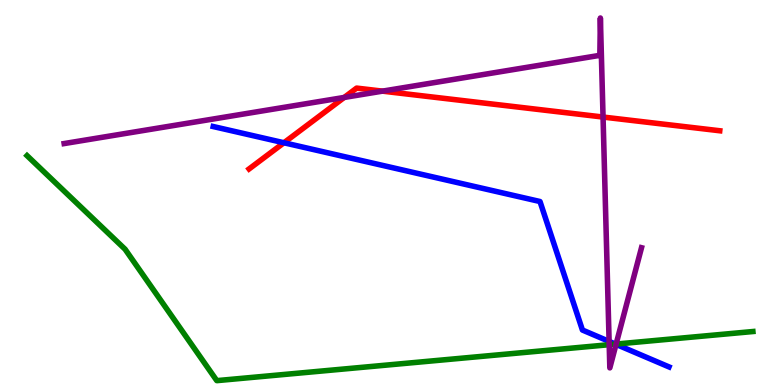[{'lines': ['blue', 'red'], 'intersections': [{'x': 3.66, 'y': 6.29}]}, {'lines': ['green', 'red'], 'intersections': []}, {'lines': ['purple', 'red'], 'intersections': [{'x': 4.44, 'y': 7.47}, {'x': 4.94, 'y': 7.63}, {'x': 7.78, 'y': 6.96}]}, {'lines': ['blue', 'green'], 'intersections': [{'x': 7.94, 'y': 1.06}]}, {'lines': ['blue', 'purple'], 'intersections': [{'x': 7.86, 'y': 1.13}, {'x': 7.95, 'y': 1.06}]}, {'lines': ['green', 'purple'], 'intersections': [{'x': 7.86, 'y': 1.05}, {'x': 7.95, 'y': 1.06}]}]